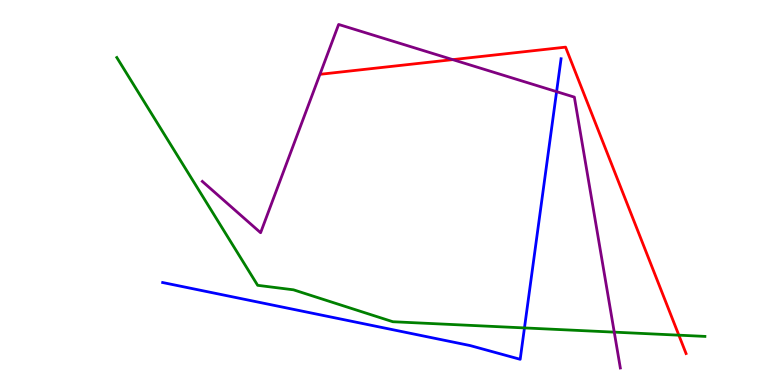[{'lines': ['blue', 'red'], 'intersections': []}, {'lines': ['green', 'red'], 'intersections': [{'x': 8.76, 'y': 1.29}]}, {'lines': ['purple', 'red'], 'intersections': [{'x': 5.84, 'y': 8.45}]}, {'lines': ['blue', 'green'], 'intersections': [{'x': 6.77, 'y': 1.48}]}, {'lines': ['blue', 'purple'], 'intersections': [{'x': 7.18, 'y': 7.62}]}, {'lines': ['green', 'purple'], 'intersections': [{'x': 7.93, 'y': 1.37}]}]